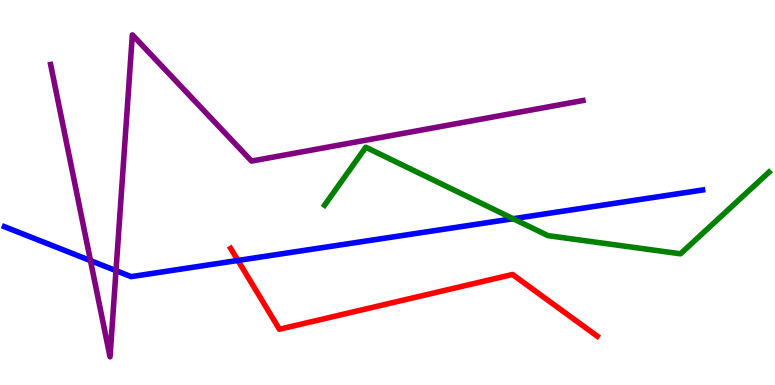[{'lines': ['blue', 'red'], 'intersections': [{'x': 3.07, 'y': 3.24}]}, {'lines': ['green', 'red'], 'intersections': []}, {'lines': ['purple', 'red'], 'intersections': []}, {'lines': ['blue', 'green'], 'intersections': [{'x': 6.62, 'y': 4.32}]}, {'lines': ['blue', 'purple'], 'intersections': [{'x': 1.17, 'y': 3.23}, {'x': 1.5, 'y': 2.97}]}, {'lines': ['green', 'purple'], 'intersections': []}]